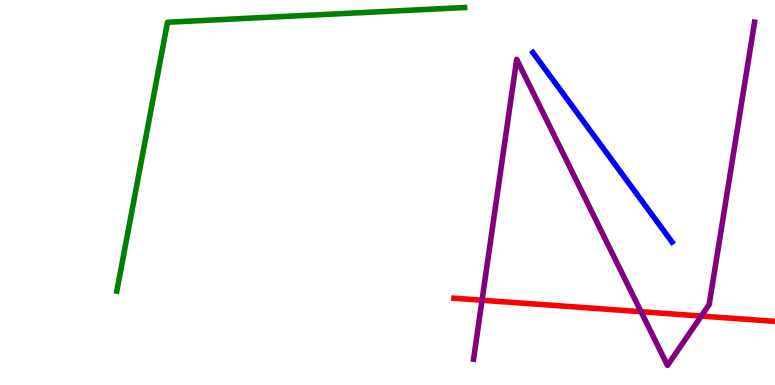[{'lines': ['blue', 'red'], 'intersections': []}, {'lines': ['green', 'red'], 'intersections': []}, {'lines': ['purple', 'red'], 'intersections': [{'x': 6.22, 'y': 2.2}, {'x': 8.27, 'y': 1.9}, {'x': 9.05, 'y': 1.79}]}, {'lines': ['blue', 'green'], 'intersections': []}, {'lines': ['blue', 'purple'], 'intersections': []}, {'lines': ['green', 'purple'], 'intersections': []}]